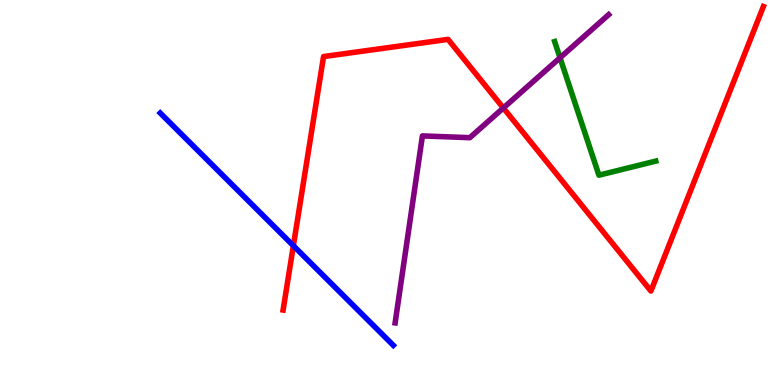[{'lines': ['blue', 'red'], 'intersections': [{'x': 3.79, 'y': 3.62}]}, {'lines': ['green', 'red'], 'intersections': []}, {'lines': ['purple', 'red'], 'intersections': [{'x': 6.49, 'y': 7.2}]}, {'lines': ['blue', 'green'], 'intersections': []}, {'lines': ['blue', 'purple'], 'intersections': []}, {'lines': ['green', 'purple'], 'intersections': [{'x': 7.23, 'y': 8.5}]}]